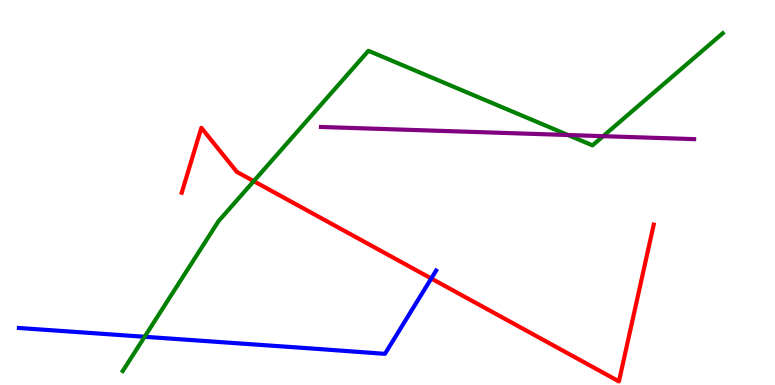[{'lines': ['blue', 'red'], 'intersections': [{'x': 5.56, 'y': 2.77}]}, {'lines': ['green', 'red'], 'intersections': [{'x': 3.27, 'y': 5.29}]}, {'lines': ['purple', 'red'], 'intersections': []}, {'lines': ['blue', 'green'], 'intersections': [{'x': 1.87, 'y': 1.25}]}, {'lines': ['blue', 'purple'], 'intersections': []}, {'lines': ['green', 'purple'], 'intersections': [{'x': 7.33, 'y': 6.49}, {'x': 7.78, 'y': 6.46}]}]